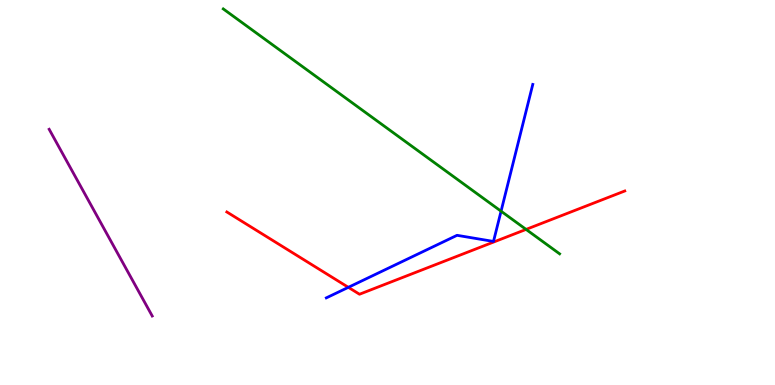[{'lines': ['blue', 'red'], 'intersections': [{'x': 4.49, 'y': 2.54}]}, {'lines': ['green', 'red'], 'intersections': [{'x': 6.79, 'y': 4.04}]}, {'lines': ['purple', 'red'], 'intersections': []}, {'lines': ['blue', 'green'], 'intersections': [{'x': 6.47, 'y': 4.51}]}, {'lines': ['blue', 'purple'], 'intersections': []}, {'lines': ['green', 'purple'], 'intersections': []}]